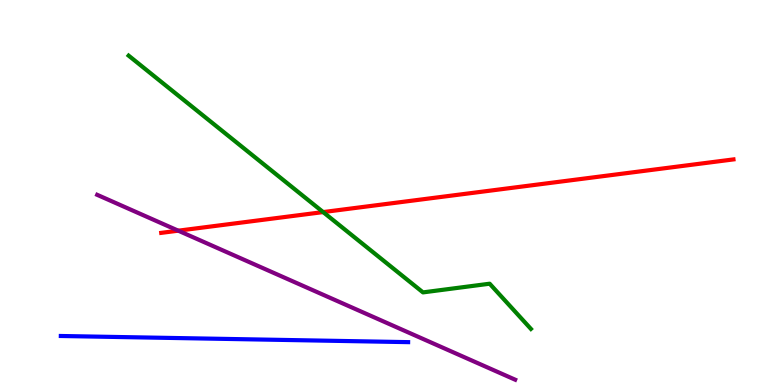[{'lines': ['blue', 'red'], 'intersections': []}, {'lines': ['green', 'red'], 'intersections': [{'x': 4.17, 'y': 4.49}]}, {'lines': ['purple', 'red'], 'intersections': [{'x': 2.3, 'y': 4.01}]}, {'lines': ['blue', 'green'], 'intersections': []}, {'lines': ['blue', 'purple'], 'intersections': []}, {'lines': ['green', 'purple'], 'intersections': []}]